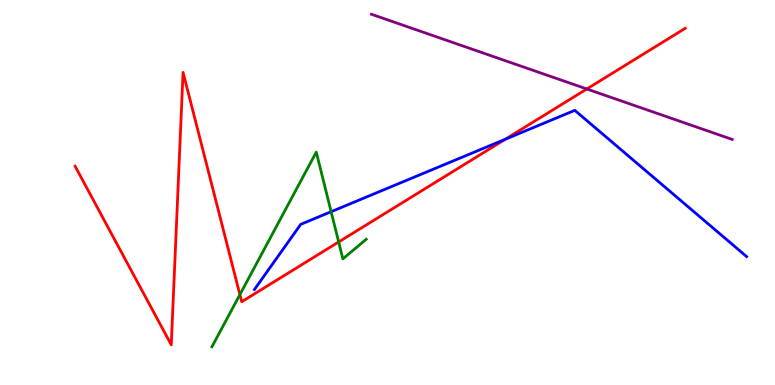[{'lines': ['blue', 'red'], 'intersections': [{'x': 6.52, 'y': 6.38}]}, {'lines': ['green', 'red'], 'intersections': [{'x': 3.1, 'y': 2.35}, {'x': 4.37, 'y': 3.72}]}, {'lines': ['purple', 'red'], 'intersections': [{'x': 7.57, 'y': 7.69}]}, {'lines': ['blue', 'green'], 'intersections': [{'x': 4.27, 'y': 4.5}]}, {'lines': ['blue', 'purple'], 'intersections': []}, {'lines': ['green', 'purple'], 'intersections': []}]